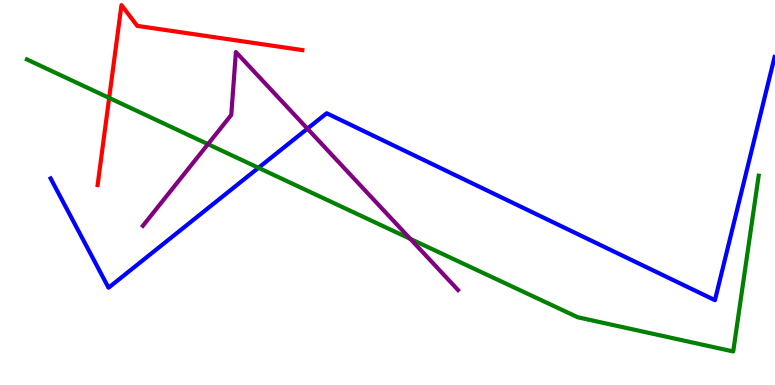[{'lines': ['blue', 'red'], 'intersections': []}, {'lines': ['green', 'red'], 'intersections': [{'x': 1.41, 'y': 7.46}]}, {'lines': ['purple', 'red'], 'intersections': []}, {'lines': ['blue', 'green'], 'intersections': [{'x': 3.34, 'y': 5.64}]}, {'lines': ['blue', 'purple'], 'intersections': [{'x': 3.97, 'y': 6.66}]}, {'lines': ['green', 'purple'], 'intersections': [{'x': 2.68, 'y': 6.26}, {'x': 5.29, 'y': 3.8}]}]